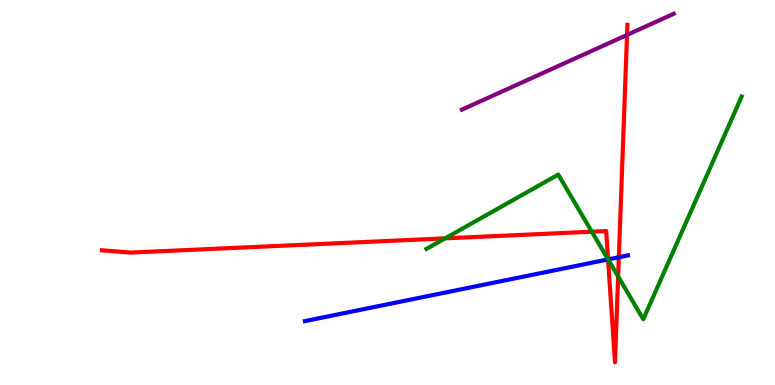[{'lines': ['blue', 'red'], 'intersections': [{'x': 7.85, 'y': 3.26}, {'x': 7.99, 'y': 3.32}]}, {'lines': ['green', 'red'], 'intersections': [{'x': 5.74, 'y': 3.81}, {'x': 7.64, 'y': 3.98}, {'x': 7.85, 'y': 3.26}, {'x': 7.98, 'y': 2.82}]}, {'lines': ['purple', 'red'], 'intersections': [{'x': 8.09, 'y': 9.09}]}, {'lines': ['blue', 'green'], 'intersections': [{'x': 7.85, 'y': 3.26}]}, {'lines': ['blue', 'purple'], 'intersections': []}, {'lines': ['green', 'purple'], 'intersections': []}]